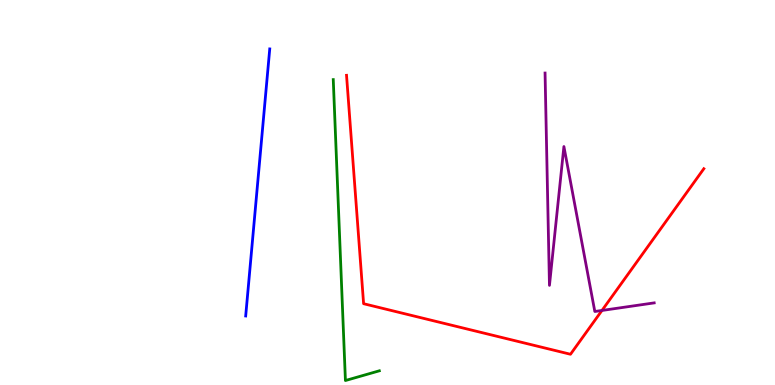[{'lines': ['blue', 'red'], 'intersections': []}, {'lines': ['green', 'red'], 'intersections': []}, {'lines': ['purple', 'red'], 'intersections': [{'x': 7.77, 'y': 1.94}]}, {'lines': ['blue', 'green'], 'intersections': []}, {'lines': ['blue', 'purple'], 'intersections': []}, {'lines': ['green', 'purple'], 'intersections': []}]